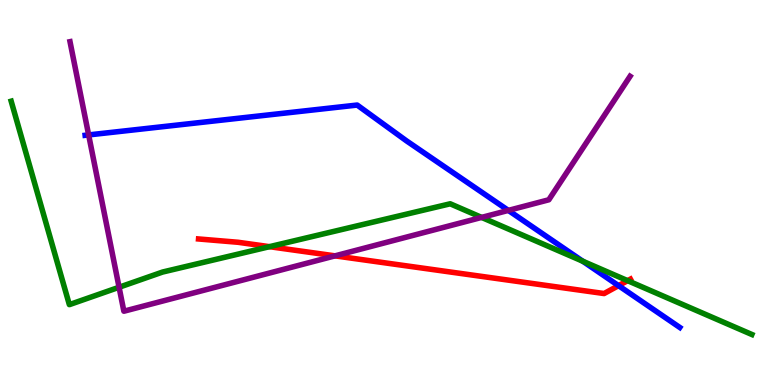[{'lines': ['blue', 'red'], 'intersections': [{'x': 7.98, 'y': 2.58}]}, {'lines': ['green', 'red'], 'intersections': [{'x': 3.48, 'y': 3.59}, {'x': 8.1, 'y': 2.71}]}, {'lines': ['purple', 'red'], 'intersections': [{'x': 4.32, 'y': 3.35}]}, {'lines': ['blue', 'green'], 'intersections': [{'x': 7.52, 'y': 3.21}]}, {'lines': ['blue', 'purple'], 'intersections': [{'x': 1.14, 'y': 6.5}, {'x': 6.56, 'y': 4.54}]}, {'lines': ['green', 'purple'], 'intersections': [{'x': 1.54, 'y': 2.54}, {'x': 6.21, 'y': 4.35}]}]